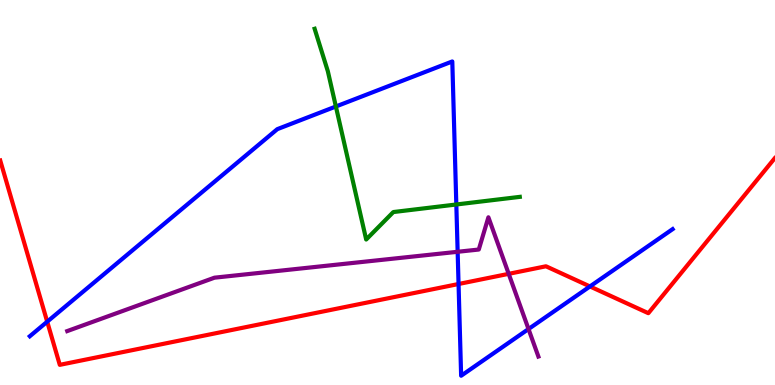[{'lines': ['blue', 'red'], 'intersections': [{'x': 0.609, 'y': 1.64}, {'x': 5.92, 'y': 2.62}, {'x': 7.61, 'y': 2.56}]}, {'lines': ['green', 'red'], 'intersections': []}, {'lines': ['purple', 'red'], 'intersections': [{'x': 6.56, 'y': 2.89}]}, {'lines': ['blue', 'green'], 'intersections': [{'x': 4.33, 'y': 7.23}, {'x': 5.89, 'y': 4.69}]}, {'lines': ['blue', 'purple'], 'intersections': [{'x': 5.91, 'y': 3.46}, {'x': 6.82, 'y': 1.45}]}, {'lines': ['green', 'purple'], 'intersections': []}]